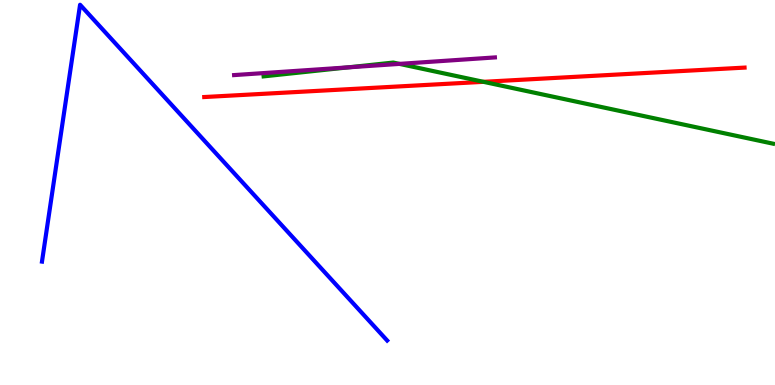[{'lines': ['blue', 'red'], 'intersections': []}, {'lines': ['green', 'red'], 'intersections': [{'x': 6.24, 'y': 7.87}]}, {'lines': ['purple', 'red'], 'intersections': []}, {'lines': ['blue', 'green'], 'intersections': []}, {'lines': ['blue', 'purple'], 'intersections': []}, {'lines': ['green', 'purple'], 'intersections': [{'x': 4.49, 'y': 8.25}, {'x': 5.15, 'y': 8.34}]}]